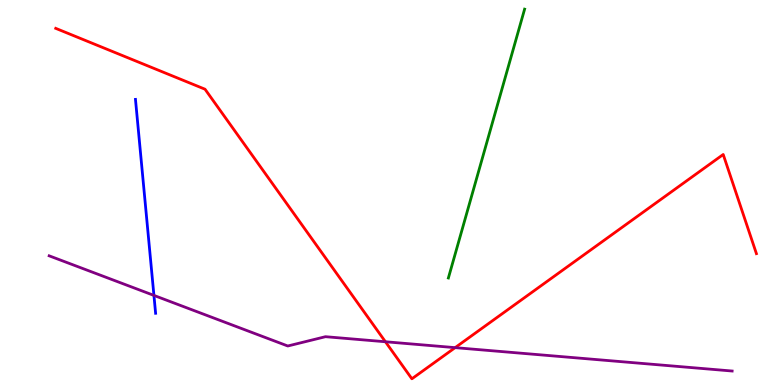[{'lines': ['blue', 'red'], 'intersections': []}, {'lines': ['green', 'red'], 'intersections': []}, {'lines': ['purple', 'red'], 'intersections': [{'x': 4.97, 'y': 1.12}, {'x': 5.87, 'y': 0.97}]}, {'lines': ['blue', 'green'], 'intersections': []}, {'lines': ['blue', 'purple'], 'intersections': [{'x': 1.99, 'y': 2.33}]}, {'lines': ['green', 'purple'], 'intersections': []}]